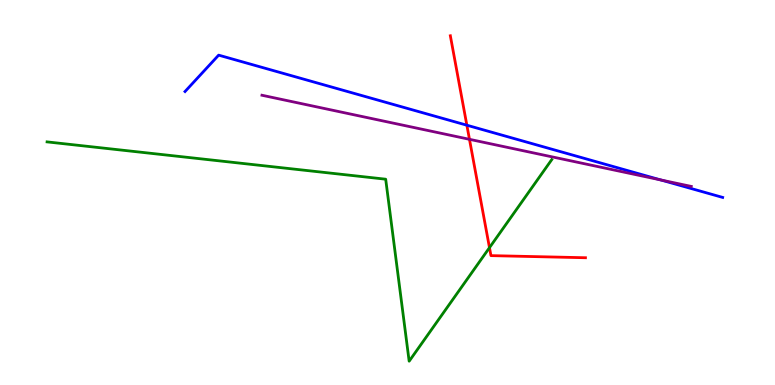[{'lines': ['blue', 'red'], 'intersections': [{'x': 6.02, 'y': 6.75}]}, {'lines': ['green', 'red'], 'intersections': [{'x': 6.32, 'y': 3.57}]}, {'lines': ['purple', 'red'], 'intersections': [{'x': 6.06, 'y': 6.38}]}, {'lines': ['blue', 'green'], 'intersections': []}, {'lines': ['blue', 'purple'], 'intersections': [{'x': 8.53, 'y': 5.33}]}, {'lines': ['green', 'purple'], 'intersections': []}]